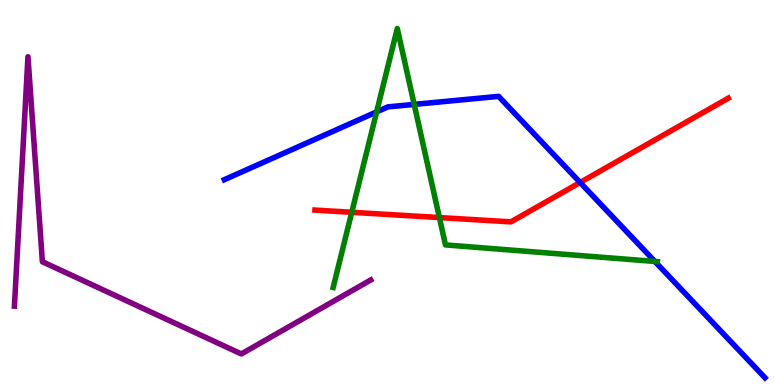[{'lines': ['blue', 'red'], 'intersections': [{'x': 7.49, 'y': 5.26}]}, {'lines': ['green', 'red'], 'intersections': [{'x': 4.54, 'y': 4.49}, {'x': 5.67, 'y': 4.35}]}, {'lines': ['purple', 'red'], 'intersections': []}, {'lines': ['blue', 'green'], 'intersections': [{'x': 4.86, 'y': 7.09}, {'x': 5.34, 'y': 7.29}, {'x': 8.45, 'y': 3.21}]}, {'lines': ['blue', 'purple'], 'intersections': []}, {'lines': ['green', 'purple'], 'intersections': []}]